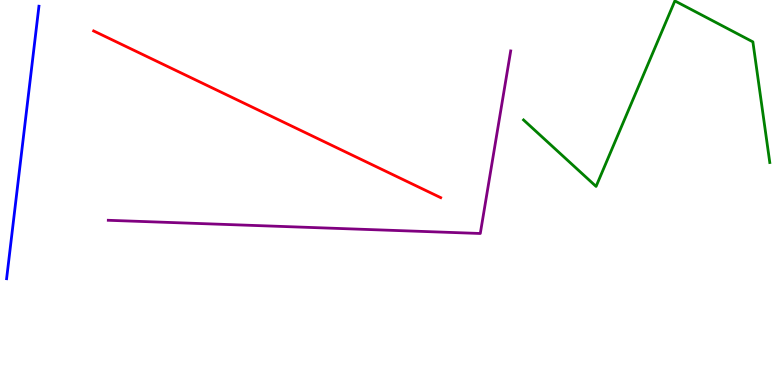[{'lines': ['blue', 'red'], 'intersections': []}, {'lines': ['green', 'red'], 'intersections': []}, {'lines': ['purple', 'red'], 'intersections': []}, {'lines': ['blue', 'green'], 'intersections': []}, {'lines': ['blue', 'purple'], 'intersections': []}, {'lines': ['green', 'purple'], 'intersections': []}]